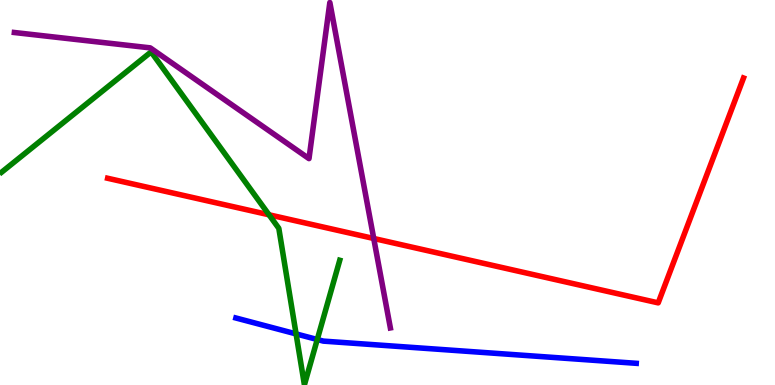[{'lines': ['blue', 'red'], 'intersections': []}, {'lines': ['green', 'red'], 'intersections': [{'x': 3.47, 'y': 4.42}]}, {'lines': ['purple', 'red'], 'intersections': [{'x': 4.82, 'y': 3.81}]}, {'lines': ['blue', 'green'], 'intersections': [{'x': 3.82, 'y': 1.33}, {'x': 4.09, 'y': 1.18}]}, {'lines': ['blue', 'purple'], 'intersections': []}, {'lines': ['green', 'purple'], 'intersections': []}]